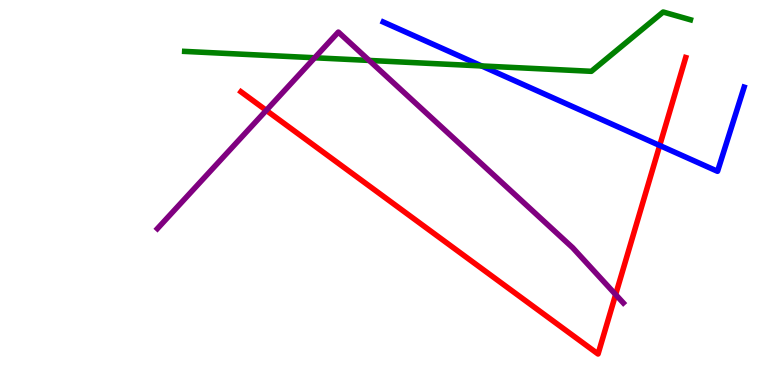[{'lines': ['blue', 'red'], 'intersections': [{'x': 8.51, 'y': 6.22}]}, {'lines': ['green', 'red'], 'intersections': []}, {'lines': ['purple', 'red'], 'intersections': [{'x': 3.44, 'y': 7.13}, {'x': 7.94, 'y': 2.35}]}, {'lines': ['blue', 'green'], 'intersections': [{'x': 6.21, 'y': 8.29}]}, {'lines': ['blue', 'purple'], 'intersections': []}, {'lines': ['green', 'purple'], 'intersections': [{'x': 4.06, 'y': 8.5}, {'x': 4.76, 'y': 8.43}]}]